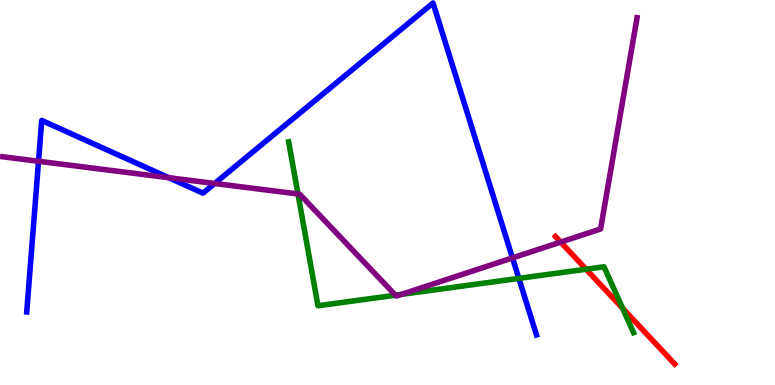[{'lines': ['blue', 'red'], 'intersections': []}, {'lines': ['green', 'red'], 'intersections': [{'x': 7.56, 'y': 3.01}, {'x': 8.03, 'y': 1.99}]}, {'lines': ['purple', 'red'], 'intersections': [{'x': 7.23, 'y': 3.71}]}, {'lines': ['blue', 'green'], 'intersections': [{'x': 6.7, 'y': 2.77}]}, {'lines': ['blue', 'purple'], 'intersections': [{'x': 0.497, 'y': 5.81}, {'x': 2.18, 'y': 5.38}, {'x': 2.77, 'y': 5.23}, {'x': 6.61, 'y': 3.3}]}, {'lines': ['green', 'purple'], 'intersections': [{'x': 3.84, 'y': 4.96}, {'x': 5.1, 'y': 2.33}, {'x': 5.18, 'y': 2.35}]}]